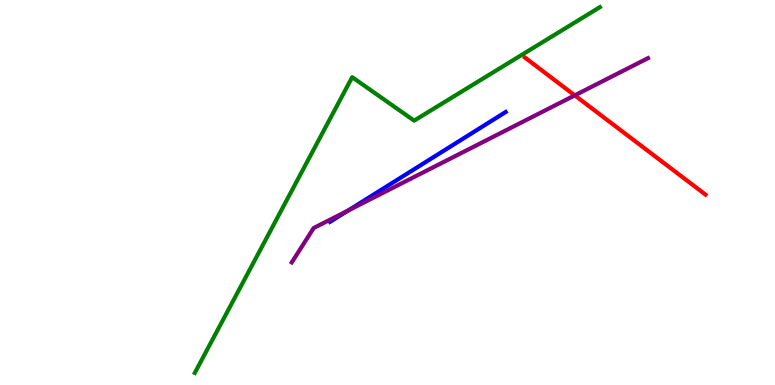[{'lines': ['blue', 'red'], 'intersections': []}, {'lines': ['green', 'red'], 'intersections': []}, {'lines': ['purple', 'red'], 'intersections': [{'x': 7.42, 'y': 7.52}]}, {'lines': ['blue', 'green'], 'intersections': []}, {'lines': ['blue', 'purple'], 'intersections': [{'x': 4.49, 'y': 4.53}]}, {'lines': ['green', 'purple'], 'intersections': []}]